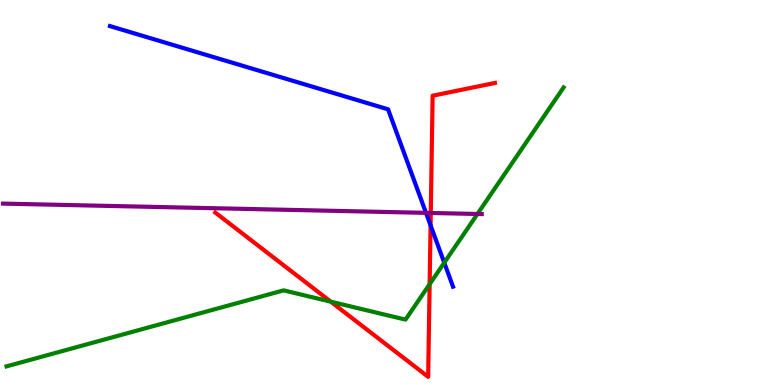[{'lines': ['blue', 'red'], 'intersections': [{'x': 5.56, 'y': 4.15}]}, {'lines': ['green', 'red'], 'intersections': [{'x': 4.27, 'y': 2.16}, {'x': 5.54, 'y': 2.62}]}, {'lines': ['purple', 'red'], 'intersections': [{'x': 5.56, 'y': 4.47}]}, {'lines': ['blue', 'green'], 'intersections': [{'x': 5.73, 'y': 3.18}]}, {'lines': ['blue', 'purple'], 'intersections': [{'x': 5.5, 'y': 4.47}]}, {'lines': ['green', 'purple'], 'intersections': [{'x': 6.16, 'y': 4.44}]}]